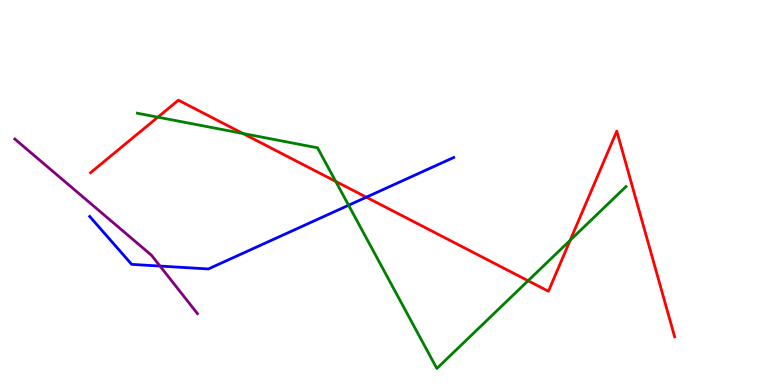[{'lines': ['blue', 'red'], 'intersections': [{'x': 4.73, 'y': 4.88}]}, {'lines': ['green', 'red'], 'intersections': [{'x': 2.04, 'y': 6.96}, {'x': 3.13, 'y': 6.53}, {'x': 4.33, 'y': 5.29}, {'x': 6.81, 'y': 2.71}, {'x': 7.36, 'y': 3.76}]}, {'lines': ['purple', 'red'], 'intersections': []}, {'lines': ['blue', 'green'], 'intersections': [{'x': 4.5, 'y': 4.67}]}, {'lines': ['blue', 'purple'], 'intersections': [{'x': 2.06, 'y': 3.09}]}, {'lines': ['green', 'purple'], 'intersections': []}]